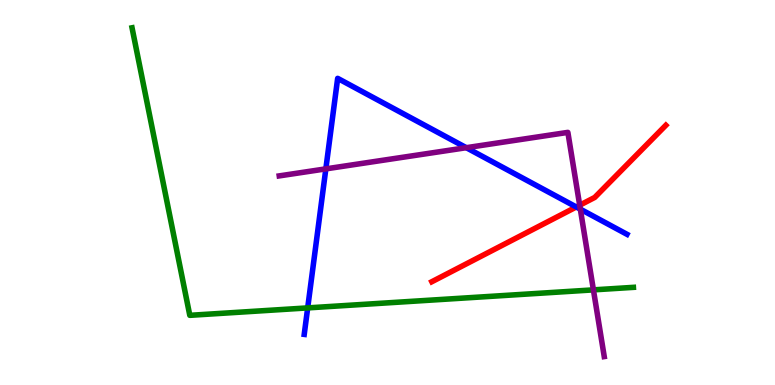[{'lines': ['blue', 'red'], 'intersections': [{'x': 7.44, 'y': 4.62}]}, {'lines': ['green', 'red'], 'intersections': []}, {'lines': ['purple', 'red'], 'intersections': [{'x': 7.48, 'y': 4.67}]}, {'lines': ['blue', 'green'], 'intersections': [{'x': 3.97, 'y': 2.0}]}, {'lines': ['blue', 'purple'], 'intersections': [{'x': 4.2, 'y': 5.61}, {'x': 6.02, 'y': 6.16}, {'x': 7.49, 'y': 4.57}]}, {'lines': ['green', 'purple'], 'intersections': [{'x': 7.66, 'y': 2.47}]}]